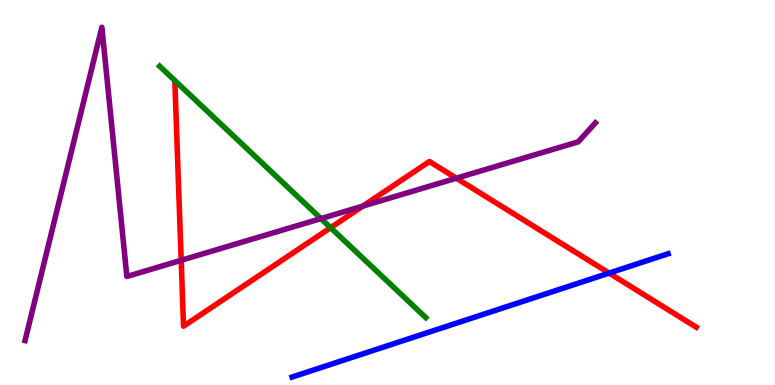[{'lines': ['blue', 'red'], 'intersections': [{'x': 7.86, 'y': 2.91}]}, {'lines': ['green', 'red'], 'intersections': [{'x': 4.27, 'y': 4.09}]}, {'lines': ['purple', 'red'], 'intersections': [{'x': 2.34, 'y': 3.24}, {'x': 4.68, 'y': 4.65}, {'x': 5.89, 'y': 5.37}]}, {'lines': ['blue', 'green'], 'intersections': []}, {'lines': ['blue', 'purple'], 'intersections': []}, {'lines': ['green', 'purple'], 'intersections': [{'x': 4.14, 'y': 4.32}]}]